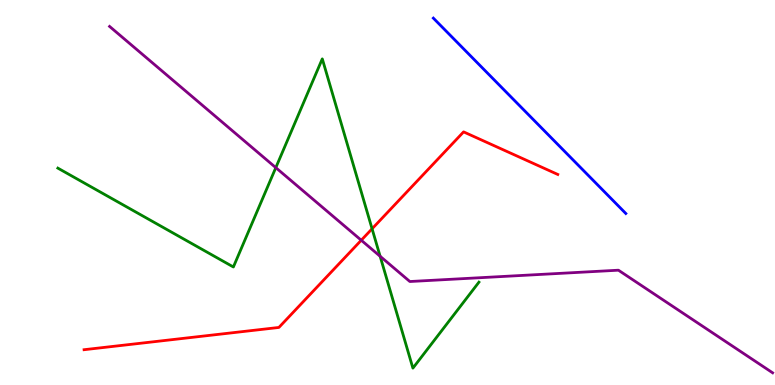[{'lines': ['blue', 'red'], 'intersections': []}, {'lines': ['green', 'red'], 'intersections': [{'x': 4.8, 'y': 4.06}]}, {'lines': ['purple', 'red'], 'intersections': [{'x': 4.66, 'y': 3.76}]}, {'lines': ['blue', 'green'], 'intersections': []}, {'lines': ['blue', 'purple'], 'intersections': []}, {'lines': ['green', 'purple'], 'intersections': [{'x': 3.56, 'y': 5.65}, {'x': 4.9, 'y': 3.34}]}]